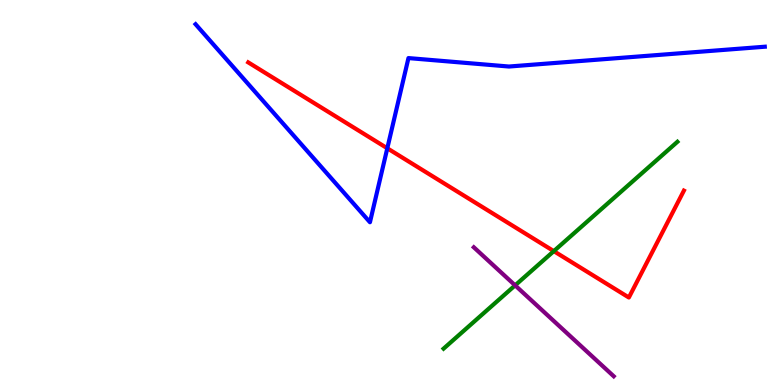[{'lines': ['blue', 'red'], 'intersections': [{'x': 5.0, 'y': 6.15}]}, {'lines': ['green', 'red'], 'intersections': [{'x': 7.15, 'y': 3.48}]}, {'lines': ['purple', 'red'], 'intersections': []}, {'lines': ['blue', 'green'], 'intersections': []}, {'lines': ['blue', 'purple'], 'intersections': []}, {'lines': ['green', 'purple'], 'intersections': [{'x': 6.65, 'y': 2.59}]}]